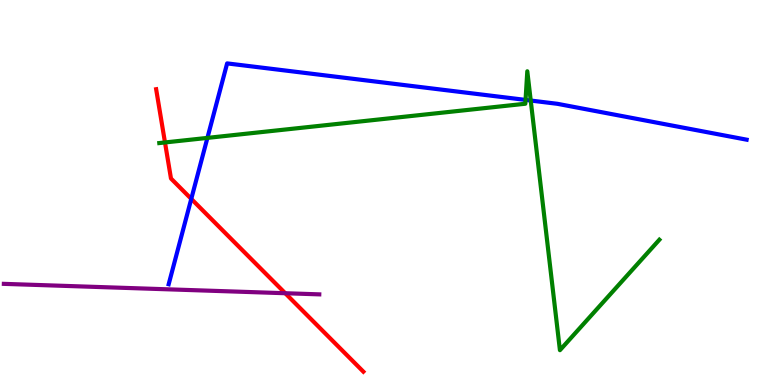[{'lines': ['blue', 'red'], 'intersections': [{'x': 2.47, 'y': 4.83}]}, {'lines': ['green', 'red'], 'intersections': [{'x': 2.13, 'y': 6.3}]}, {'lines': ['purple', 'red'], 'intersections': [{'x': 3.68, 'y': 2.38}]}, {'lines': ['blue', 'green'], 'intersections': [{'x': 2.68, 'y': 6.42}, {'x': 6.78, 'y': 7.4}, {'x': 6.85, 'y': 7.39}]}, {'lines': ['blue', 'purple'], 'intersections': []}, {'lines': ['green', 'purple'], 'intersections': []}]